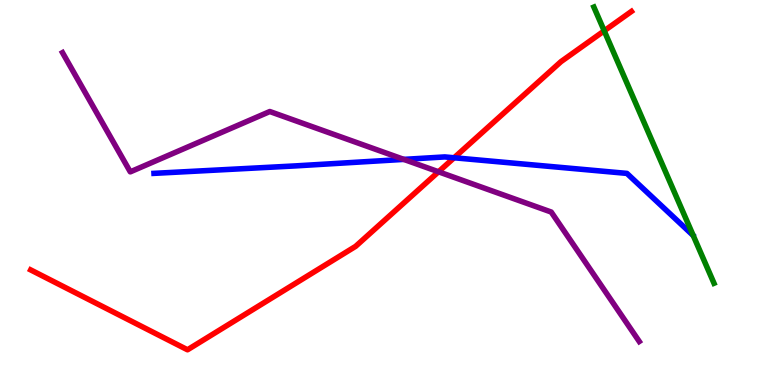[{'lines': ['blue', 'red'], 'intersections': [{'x': 5.86, 'y': 5.9}]}, {'lines': ['green', 'red'], 'intersections': [{'x': 7.8, 'y': 9.2}]}, {'lines': ['purple', 'red'], 'intersections': [{'x': 5.66, 'y': 5.54}]}, {'lines': ['blue', 'green'], 'intersections': []}, {'lines': ['blue', 'purple'], 'intersections': [{'x': 5.21, 'y': 5.86}]}, {'lines': ['green', 'purple'], 'intersections': []}]